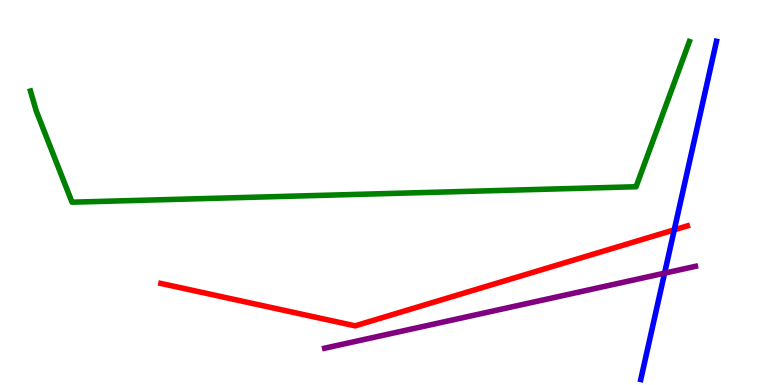[{'lines': ['blue', 'red'], 'intersections': [{'x': 8.7, 'y': 4.03}]}, {'lines': ['green', 'red'], 'intersections': []}, {'lines': ['purple', 'red'], 'intersections': []}, {'lines': ['blue', 'green'], 'intersections': []}, {'lines': ['blue', 'purple'], 'intersections': [{'x': 8.58, 'y': 2.91}]}, {'lines': ['green', 'purple'], 'intersections': []}]